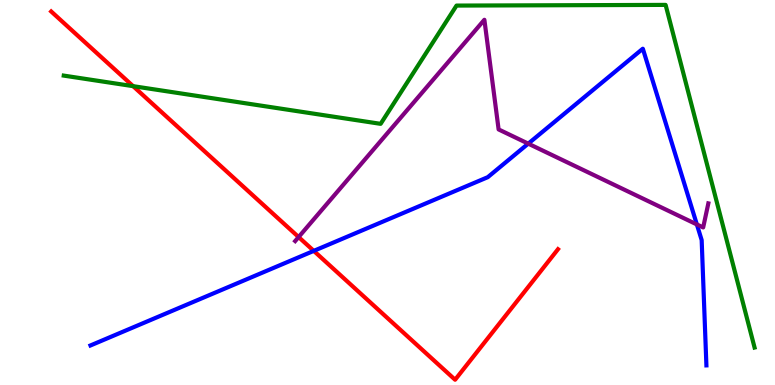[{'lines': ['blue', 'red'], 'intersections': [{'x': 4.05, 'y': 3.48}]}, {'lines': ['green', 'red'], 'intersections': [{'x': 1.72, 'y': 7.76}]}, {'lines': ['purple', 'red'], 'intersections': [{'x': 3.85, 'y': 3.84}]}, {'lines': ['blue', 'green'], 'intersections': []}, {'lines': ['blue', 'purple'], 'intersections': [{'x': 6.82, 'y': 6.27}, {'x': 8.99, 'y': 4.17}]}, {'lines': ['green', 'purple'], 'intersections': []}]